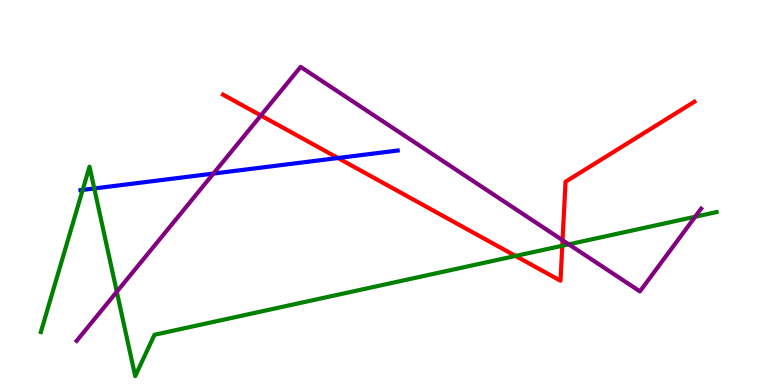[{'lines': ['blue', 'red'], 'intersections': [{'x': 4.36, 'y': 5.9}]}, {'lines': ['green', 'red'], 'intersections': [{'x': 6.65, 'y': 3.35}, {'x': 7.26, 'y': 3.62}]}, {'lines': ['purple', 'red'], 'intersections': [{'x': 3.37, 'y': 7.0}, {'x': 7.26, 'y': 3.76}]}, {'lines': ['blue', 'green'], 'intersections': [{'x': 1.07, 'y': 5.07}, {'x': 1.22, 'y': 5.1}]}, {'lines': ['blue', 'purple'], 'intersections': [{'x': 2.75, 'y': 5.49}]}, {'lines': ['green', 'purple'], 'intersections': [{'x': 1.51, 'y': 2.42}, {'x': 7.34, 'y': 3.65}, {'x': 8.97, 'y': 4.37}]}]